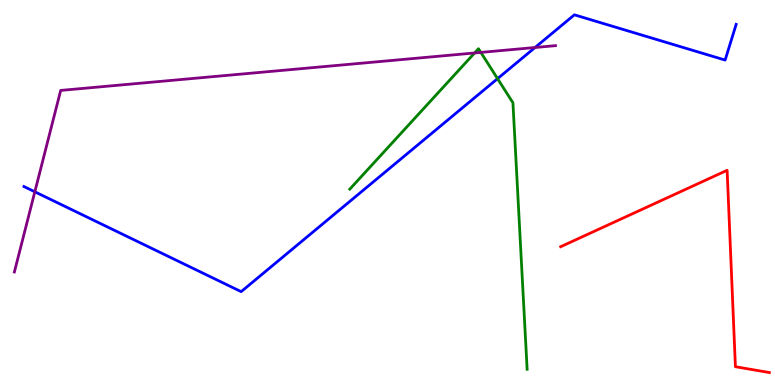[{'lines': ['blue', 'red'], 'intersections': []}, {'lines': ['green', 'red'], 'intersections': []}, {'lines': ['purple', 'red'], 'intersections': []}, {'lines': ['blue', 'green'], 'intersections': [{'x': 6.42, 'y': 7.96}]}, {'lines': ['blue', 'purple'], 'intersections': [{'x': 0.449, 'y': 5.02}, {'x': 6.9, 'y': 8.77}]}, {'lines': ['green', 'purple'], 'intersections': [{'x': 6.12, 'y': 8.62}, {'x': 6.2, 'y': 8.64}]}]